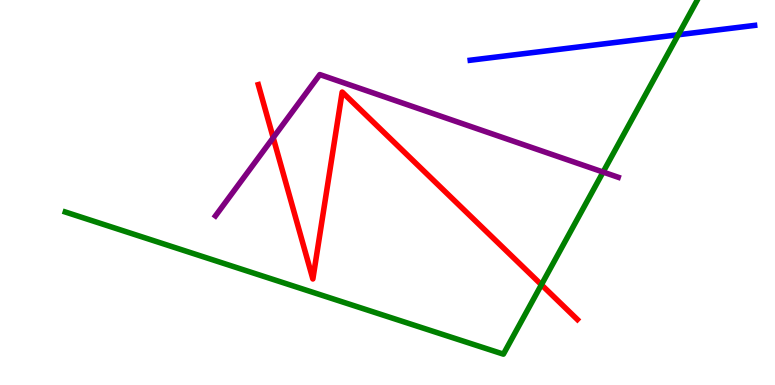[{'lines': ['blue', 'red'], 'intersections': []}, {'lines': ['green', 'red'], 'intersections': [{'x': 6.99, 'y': 2.6}]}, {'lines': ['purple', 'red'], 'intersections': [{'x': 3.53, 'y': 6.42}]}, {'lines': ['blue', 'green'], 'intersections': [{'x': 8.75, 'y': 9.1}]}, {'lines': ['blue', 'purple'], 'intersections': []}, {'lines': ['green', 'purple'], 'intersections': [{'x': 7.78, 'y': 5.53}]}]